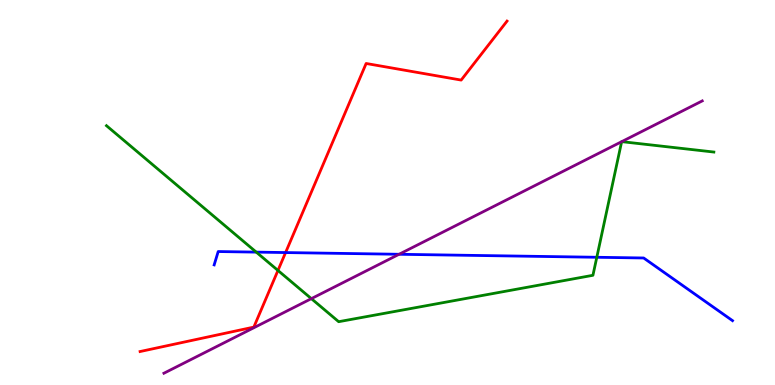[{'lines': ['blue', 'red'], 'intersections': [{'x': 3.68, 'y': 3.44}]}, {'lines': ['green', 'red'], 'intersections': [{'x': 3.59, 'y': 2.98}]}, {'lines': ['purple', 'red'], 'intersections': []}, {'lines': ['blue', 'green'], 'intersections': [{'x': 3.31, 'y': 3.45}, {'x': 7.7, 'y': 3.32}]}, {'lines': ['blue', 'purple'], 'intersections': [{'x': 5.15, 'y': 3.4}]}, {'lines': ['green', 'purple'], 'intersections': [{'x': 4.02, 'y': 2.24}, {'x': 8.02, 'y': 6.32}, {'x': 8.02, 'y': 6.32}]}]